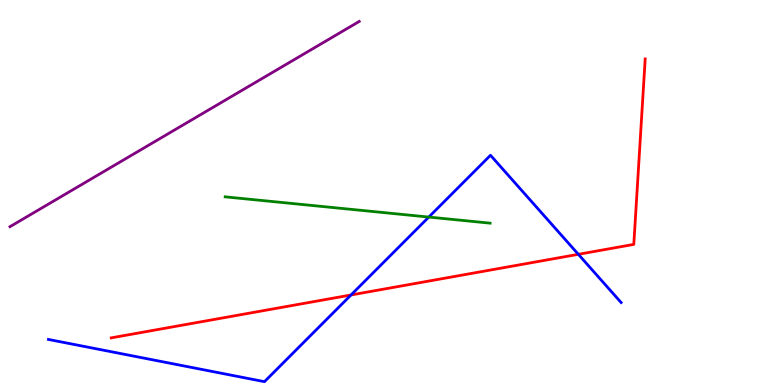[{'lines': ['blue', 'red'], 'intersections': [{'x': 4.53, 'y': 2.34}, {'x': 7.46, 'y': 3.39}]}, {'lines': ['green', 'red'], 'intersections': []}, {'lines': ['purple', 'red'], 'intersections': []}, {'lines': ['blue', 'green'], 'intersections': [{'x': 5.53, 'y': 4.36}]}, {'lines': ['blue', 'purple'], 'intersections': []}, {'lines': ['green', 'purple'], 'intersections': []}]